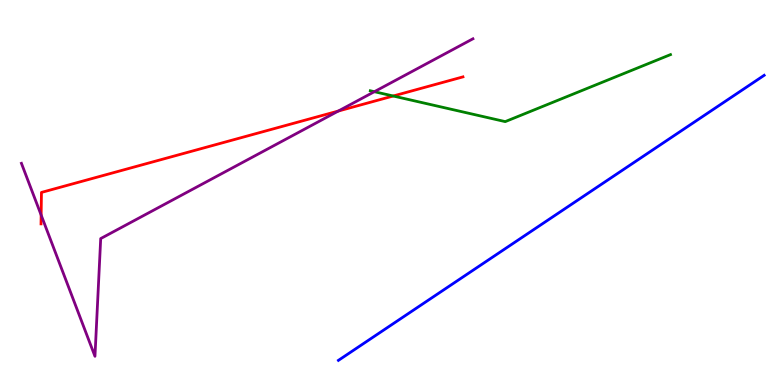[{'lines': ['blue', 'red'], 'intersections': []}, {'lines': ['green', 'red'], 'intersections': [{'x': 5.07, 'y': 7.51}]}, {'lines': ['purple', 'red'], 'intersections': [{'x': 0.531, 'y': 4.41}, {'x': 4.37, 'y': 7.12}]}, {'lines': ['blue', 'green'], 'intersections': []}, {'lines': ['blue', 'purple'], 'intersections': []}, {'lines': ['green', 'purple'], 'intersections': [{'x': 4.83, 'y': 7.62}]}]